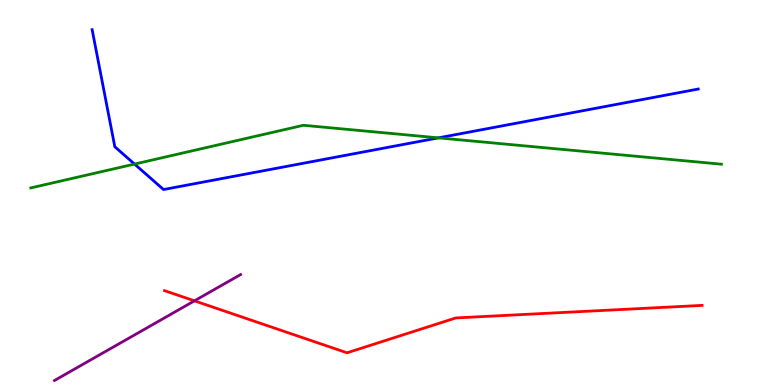[{'lines': ['blue', 'red'], 'intersections': []}, {'lines': ['green', 'red'], 'intersections': []}, {'lines': ['purple', 'red'], 'intersections': [{'x': 2.51, 'y': 2.19}]}, {'lines': ['blue', 'green'], 'intersections': [{'x': 1.74, 'y': 5.74}, {'x': 5.66, 'y': 6.42}]}, {'lines': ['blue', 'purple'], 'intersections': []}, {'lines': ['green', 'purple'], 'intersections': []}]